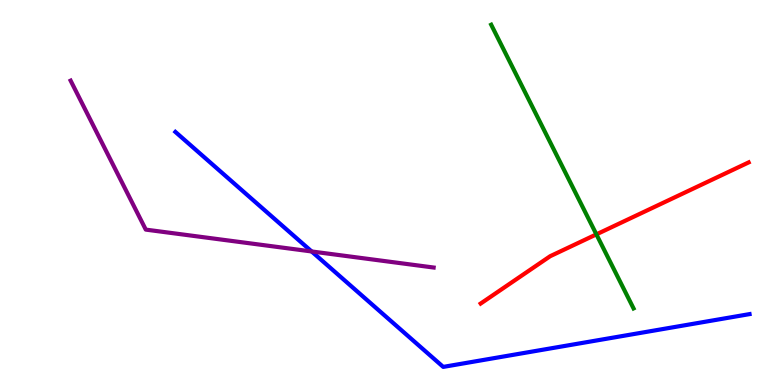[{'lines': ['blue', 'red'], 'intersections': []}, {'lines': ['green', 'red'], 'intersections': [{'x': 7.7, 'y': 3.91}]}, {'lines': ['purple', 'red'], 'intersections': []}, {'lines': ['blue', 'green'], 'intersections': []}, {'lines': ['blue', 'purple'], 'intersections': [{'x': 4.02, 'y': 3.47}]}, {'lines': ['green', 'purple'], 'intersections': []}]